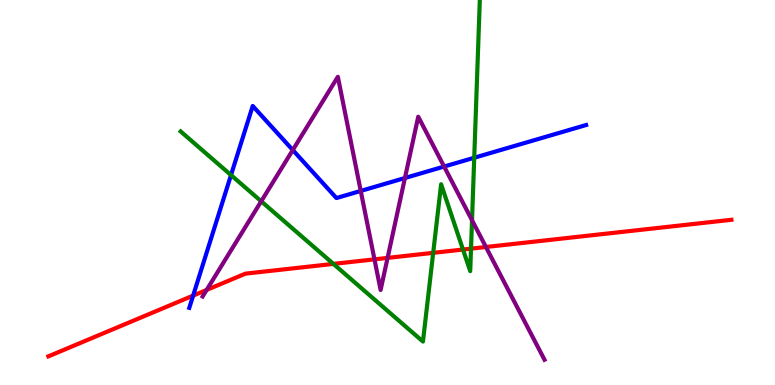[{'lines': ['blue', 'red'], 'intersections': [{'x': 2.49, 'y': 2.32}]}, {'lines': ['green', 'red'], 'intersections': [{'x': 4.3, 'y': 3.15}, {'x': 5.59, 'y': 3.43}, {'x': 5.97, 'y': 3.52}, {'x': 6.08, 'y': 3.54}]}, {'lines': ['purple', 'red'], 'intersections': [{'x': 2.67, 'y': 2.47}, {'x': 4.83, 'y': 3.26}, {'x': 5.0, 'y': 3.3}, {'x': 6.27, 'y': 3.58}]}, {'lines': ['blue', 'green'], 'intersections': [{'x': 2.98, 'y': 5.45}, {'x': 6.12, 'y': 5.9}]}, {'lines': ['blue', 'purple'], 'intersections': [{'x': 3.78, 'y': 6.1}, {'x': 4.65, 'y': 5.04}, {'x': 5.22, 'y': 5.38}, {'x': 5.73, 'y': 5.67}]}, {'lines': ['green', 'purple'], 'intersections': [{'x': 3.37, 'y': 4.77}, {'x': 6.09, 'y': 4.28}]}]